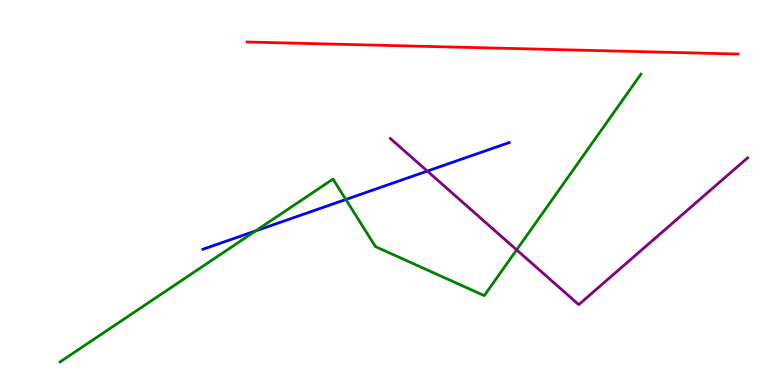[{'lines': ['blue', 'red'], 'intersections': []}, {'lines': ['green', 'red'], 'intersections': []}, {'lines': ['purple', 'red'], 'intersections': []}, {'lines': ['blue', 'green'], 'intersections': [{'x': 3.3, 'y': 4.0}, {'x': 4.46, 'y': 4.82}]}, {'lines': ['blue', 'purple'], 'intersections': [{'x': 5.51, 'y': 5.56}]}, {'lines': ['green', 'purple'], 'intersections': [{'x': 6.67, 'y': 3.51}]}]